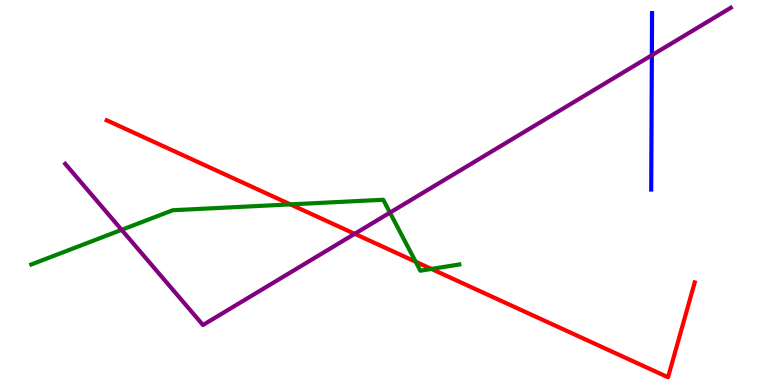[{'lines': ['blue', 'red'], 'intersections': []}, {'lines': ['green', 'red'], 'intersections': [{'x': 3.75, 'y': 4.69}, {'x': 5.36, 'y': 3.2}, {'x': 5.57, 'y': 3.01}]}, {'lines': ['purple', 'red'], 'intersections': [{'x': 4.58, 'y': 3.93}]}, {'lines': ['blue', 'green'], 'intersections': []}, {'lines': ['blue', 'purple'], 'intersections': [{'x': 8.41, 'y': 8.57}]}, {'lines': ['green', 'purple'], 'intersections': [{'x': 1.57, 'y': 4.03}, {'x': 5.03, 'y': 4.48}]}]